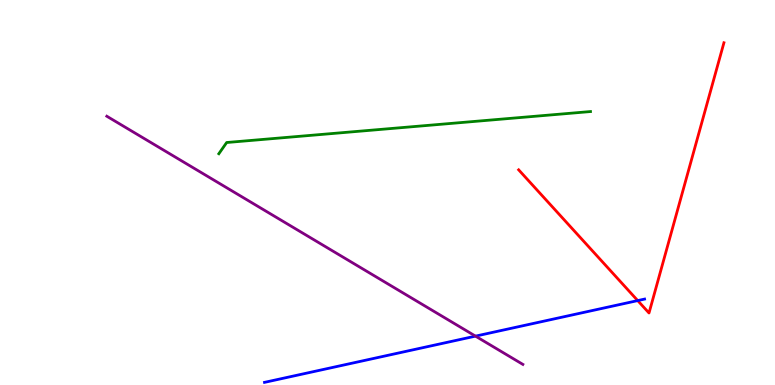[{'lines': ['blue', 'red'], 'intersections': [{'x': 8.23, 'y': 2.19}]}, {'lines': ['green', 'red'], 'intersections': []}, {'lines': ['purple', 'red'], 'intersections': []}, {'lines': ['blue', 'green'], 'intersections': []}, {'lines': ['blue', 'purple'], 'intersections': [{'x': 6.14, 'y': 1.27}]}, {'lines': ['green', 'purple'], 'intersections': []}]